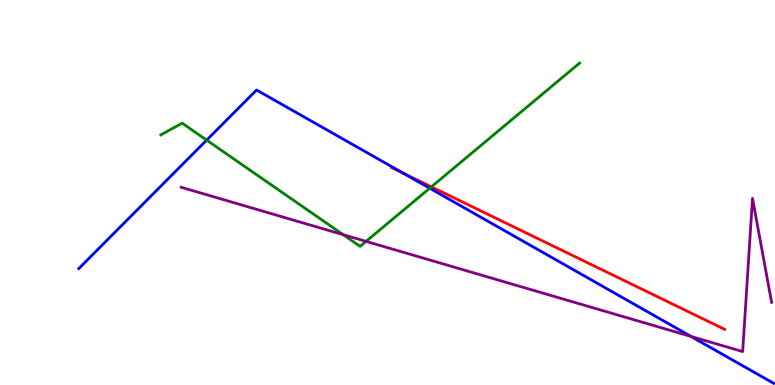[{'lines': ['blue', 'red'], 'intersections': [{'x': 5.2, 'y': 5.5}]}, {'lines': ['green', 'red'], 'intersections': [{'x': 5.57, 'y': 5.15}]}, {'lines': ['purple', 'red'], 'intersections': []}, {'lines': ['blue', 'green'], 'intersections': [{'x': 2.67, 'y': 6.36}, {'x': 5.54, 'y': 5.11}]}, {'lines': ['blue', 'purple'], 'intersections': [{'x': 8.92, 'y': 1.26}]}, {'lines': ['green', 'purple'], 'intersections': [{'x': 4.43, 'y': 3.9}, {'x': 4.72, 'y': 3.73}]}]